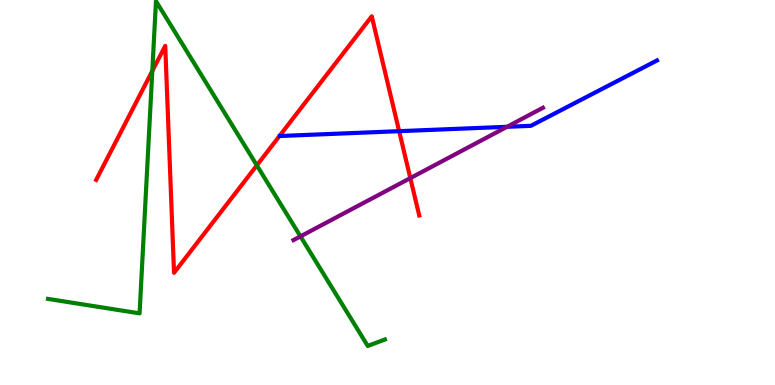[{'lines': ['blue', 'red'], 'intersections': [{'x': 5.15, 'y': 6.59}]}, {'lines': ['green', 'red'], 'intersections': [{'x': 1.97, 'y': 8.16}, {'x': 3.31, 'y': 5.71}]}, {'lines': ['purple', 'red'], 'intersections': [{'x': 5.29, 'y': 5.37}]}, {'lines': ['blue', 'green'], 'intersections': []}, {'lines': ['blue', 'purple'], 'intersections': [{'x': 6.54, 'y': 6.71}]}, {'lines': ['green', 'purple'], 'intersections': [{'x': 3.88, 'y': 3.86}]}]